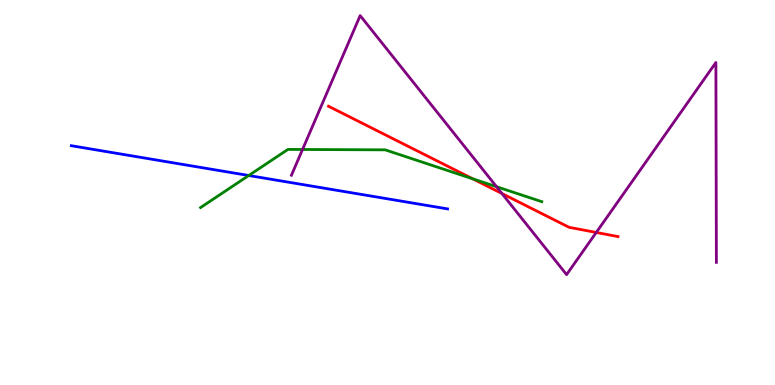[{'lines': ['blue', 'red'], 'intersections': []}, {'lines': ['green', 'red'], 'intersections': [{'x': 6.1, 'y': 5.36}]}, {'lines': ['purple', 'red'], 'intersections': [{'x': 6.48, 'y': 4.97}, {'x': 7.69, 'y': 3.96}]}, {'lines': ['blue', 'green'], 'intersections': [{'x': 3.21, 'y': 5.44}]}, {'lines': ['blue', 'purple'], 'intersections': []}, {'lines': ['green', 'purple'], 'intersections': [{'x': 3.9, 'y': 6.12}, {'x': 6.41, 'y': 5.15}]}]